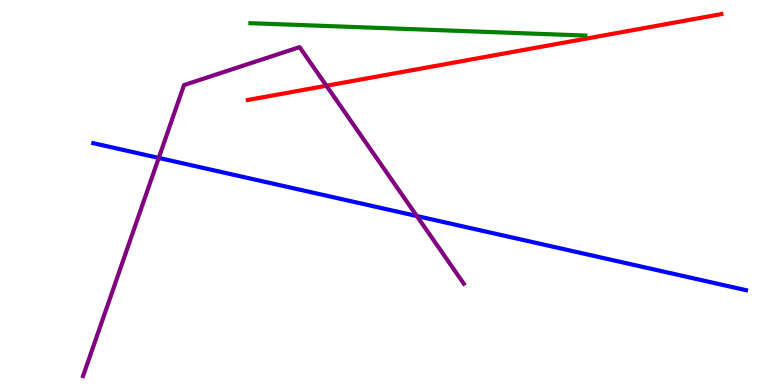[{'lines': ['blue', 'red'], 'intersections': []}, {'lines': ['green', 'red'], 'intersections': []}, {'lines': ['purple', 'red'], 'intersections': [{'x': 4.21, 'y': 7.77}]}, {'lines': ['blue', 'green'], 'intersections': []}, {'lines': ['blue', 'purple'], 'intersections': [{'x': 2.05, 'y': 5.9}, {'x': 5.38, 'y': 4.39}]}, {'lines': ['green', 'purple'], 'intersections': []}]